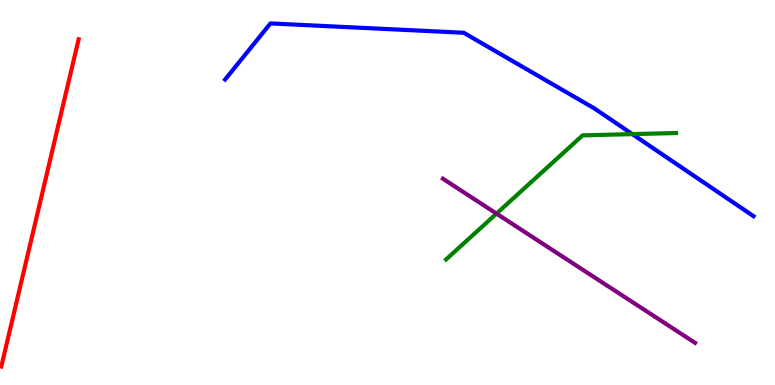[{'lines': ['blue', 'red'], 'intersections': []}, {'lines': ['green', 'red'], 'intersections': []}, {'lines': ['purple', 'red'], 'intersections': []}, {'lines': ['blue', 'green'], 'intersections': [{'x': 8.16, 'y': 6.52}]}, {'lines': ['blue', 'purple'], 'intersections': []}, {'lines': ['green', 'purple'], 'intersections': [{'x': 6.41, 'y': 4.45}]}]